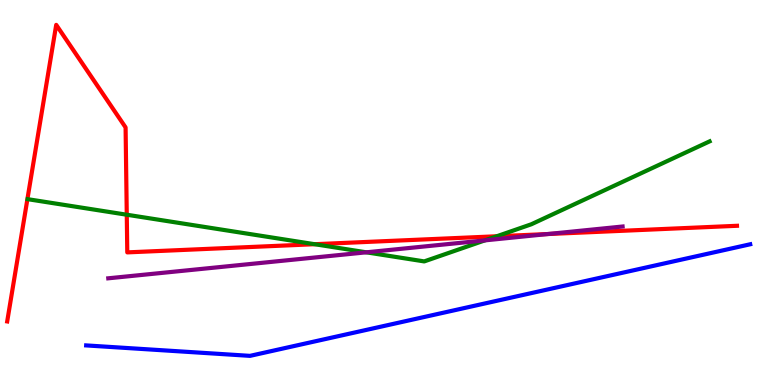[{'lines': ['blue', 'red'], 'intersections': []}, {'lines': ['green', 'red'], 'intersections': [{'x': 1.64, 'y': 4.42}, {'x': 4.06, 'y': 3.66}, {'x': 6.41, 'y': 3.86}]}, {'lines': ['purple', 'red'], 'intersections': [{'x': 7.07, 'y': 3.92}]}, {'lines': ['blue', 'green'], 'intersections': []}, {'lines': ['blue', 'purple'], 'intersections': []}, {'lines': ['green', 'purple'], 'intersections': [{'x': 4.73, 'y': 3.45}, {'x': 6.26, 'y': 3.76}]}]